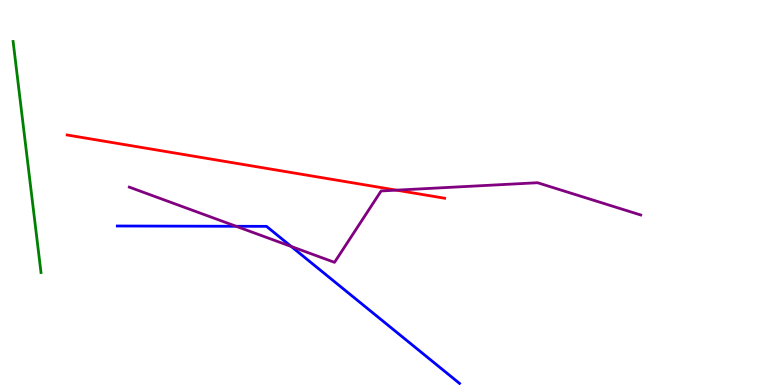[{'lines': ['blue', 'red'], 'intersections': []}, {'lines': ['green', 'red'], 'intersections': []}, {'lines': ['purple', 'red'], 'intersections': [{'x': 5.12, 'y': 5.06}]}, {'lines': ['blue', 'green'], 'intersections': []}, {'lines': ['blue', 'purple'], 'intersections': [{'x': 3.05, 'y': 4.12}, {'x': 3.76, 'y': 3.6}]}, {'lines': ['green', 'purple'], 'intersections': []}]